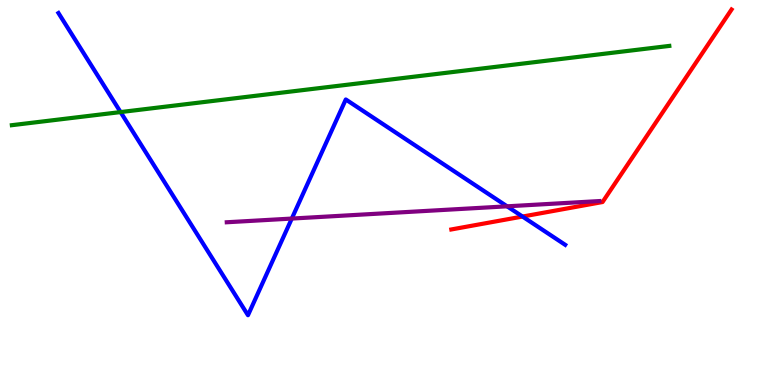[{'lines': ['blue', 'red'], 'intersections': [{'x': 6.74, 'y': 4.38}]}, {'lines': ['green', 'red'], 'intersections': []}, {'lines': ['purple', 'red'], 'intersections': []}, {'lines': ['blue', 'green'], 'intersections': [{'x': 1.56, 'y': 7.09}]}, {'lines': ['blue', 'purple'], 'intersections': [{'x': 3.77, 'y': 4.32}, {'x': 6.54, 'y': 4.64}]}, {'lines': ['green', 'purple'], 'intersections': []}]